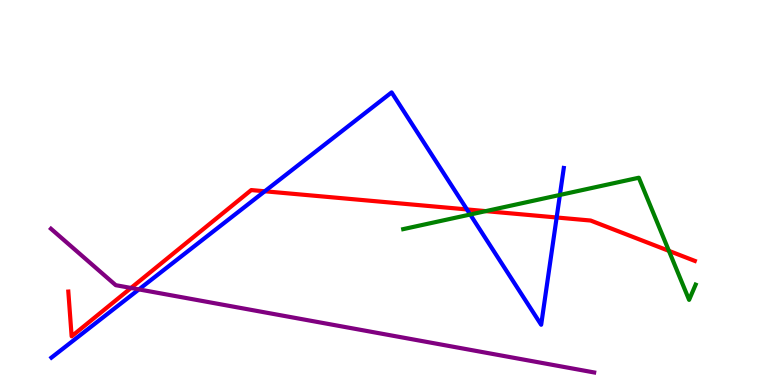[{'lines': ['blue', 'red'], 'intersections': [{'x': 3.42, 'y': 5.03}, {'x': 6.03, 'y': 4.56}, {'x': 7.18, 'y': 4.35}]}, {'lines': ['green', 'red'], 'intersections': [{'x': 6.27, 'y': 4.52}, {'x': 8.63, 'y': 3.48}]}, {'lines': ['purple', 'red'], 'intersections': [{'x': 1.69, 'y': 2.52}]}, {'lines': ['blue', 'green'], 'intersections': [{'x': 6.07, 'y': 4.43}, {'x': 7.22, 'y': 4.94}]}, {'lines': ['blue', 'purple'], 'intersections': [{'x': 1.79, 'y': 2.48}]}, {'lines': ['green', 'purple'], 'intersections': []}]